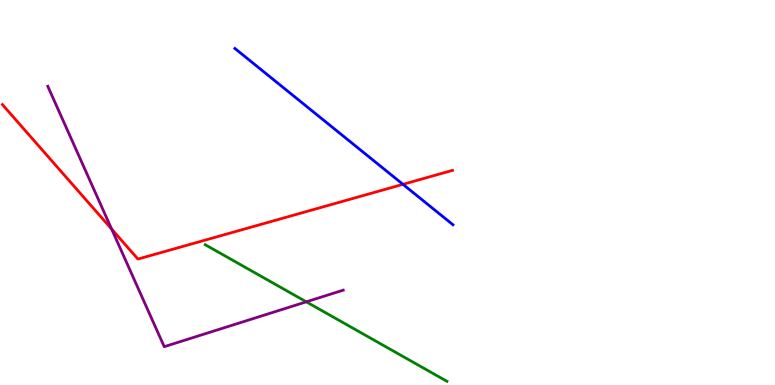[{'lines': ['blue', 'red'], 'intersections': [{'x': 5.2, 'y': 5.21}]}, {'lines': ['green', 'red'], 'intersections': []}, {'lines': ['purple', 'red'], 'intersections': [{'x': 1.44, 'y': 4.05}]}, {'lines': ['blue', 'green'], 'intersections': []}, {'lines': ['blue', 'purple'], 'intersections': []}, {'lines': ['green', 'purple'], 'intersections': [{'x': 3.95, 'y': 2.16}]}]